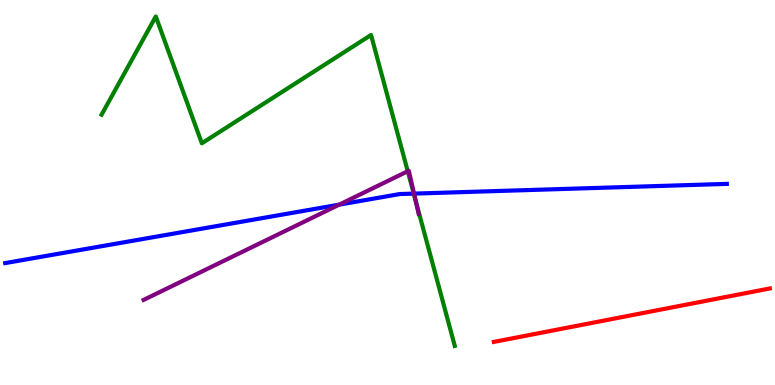[{'lines': ['blue', 'red'], 'intersections': []}, {'lines': ['green', 'red'], 'intersections': []}, {'lines': ['purple', 'red'], 'intersections': []}, {'lines': ['blue', 'green'], 'intersections': [{'x': 5.34, 'y': 4.97}]}, {'lines': ['blue', 'purple'], 'intersections': [{'x': 4.38, 'y': 4.68}, {'x': 5.34, 'y': 4.97}]}, {'lines': ['green', 'purple'], 'intersections': [{'x': 5.26, 'y': 5.55}, {'x': 5.36, 'y': 4.8}]}]